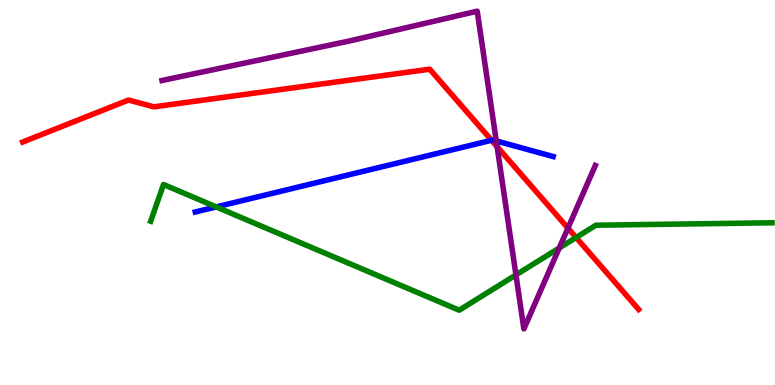[{'lines': ['blue', 'red'], 'intersections': [{'x': 6.34, 'y': 6.36}]}, {'lines': ['green', 'red'], 'intersections': [{'x': 7.43, 'y': 3.83}]}, {'lines': ['purple', 'red'], 'intersections': [{'x': 6.41, 'y': 6.19}, {'x': 7.33, 'y': 4.07}]}, {'lines': ['blue', 'green'], 'intersections': [{'x': 2.79, 'y': 4.63}]}, {'lines': ['blue', 'purple'], 'intersections': [{'x': 6.4, 'y': 6.34}]}, {'lines': ['green', 'purple'], 'intersections': [{'x': 6.66, 'y': 2.86}, {'x': 7.22, 'y': 3.56}]}]